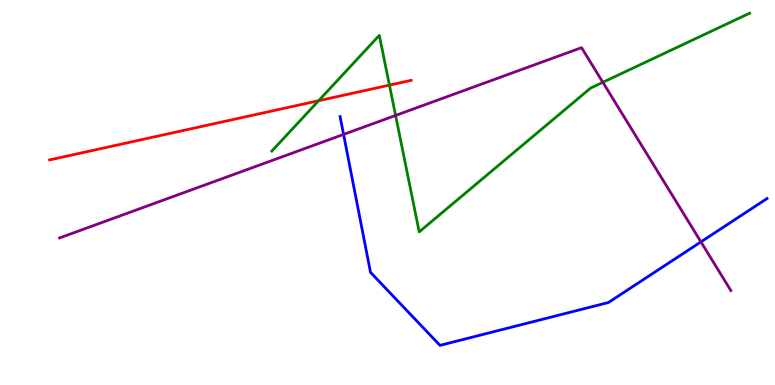[{'lines': ['blue', 'red'], 'intersections': []}, {'lines': ['green', 'red'], 'intersections': [{'x': 4.11, 'y': 7.38}, {'x': 5.02, 'y': 7.79}]}, {'lines': ['purple', 'red'], 'intersections': []}, {'lines': ['blue', 'green'], 'intersections': []}, {'lines': ['blue', 'purple'], 'intersections': [{'x': 4.43, 'y': 6.51}, {'x': 9.04, 'y': 3.72}]}, {'lines': ['green', 'purple'], 'intersections': [{'x': 5.1, 'y': 7.0}, {'x': 7.78, 'y': 7.86}]}]